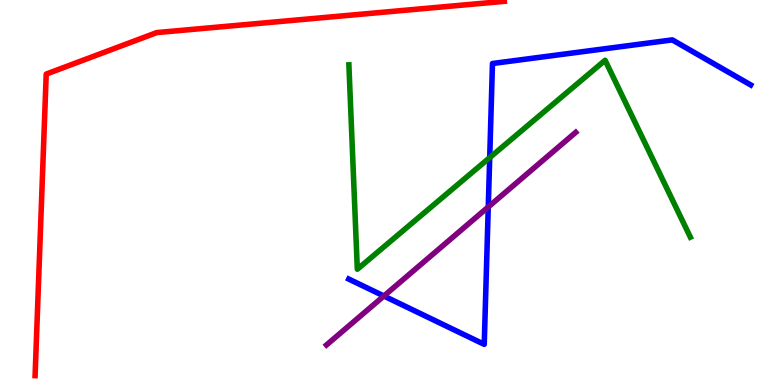[{'lines': ['blue', 'red'], 'intersections': []}, {'lines': ['green', 'red'], 'intersections': []}, {'lines': ['purple', 'red'], 'intersections': []}, {'lines': ['blue', 'green'], 'intersections': [{'x': 6.32, 'y': 5.91}]}, {'lines': ['blue', 'purple'], 'intersections': [{'x': 4.95, 'y': 2.31}, {'x': 6.3, 'y': 4.62}]}, {'lines': ['green', 'purple'], 'intersections': []}]